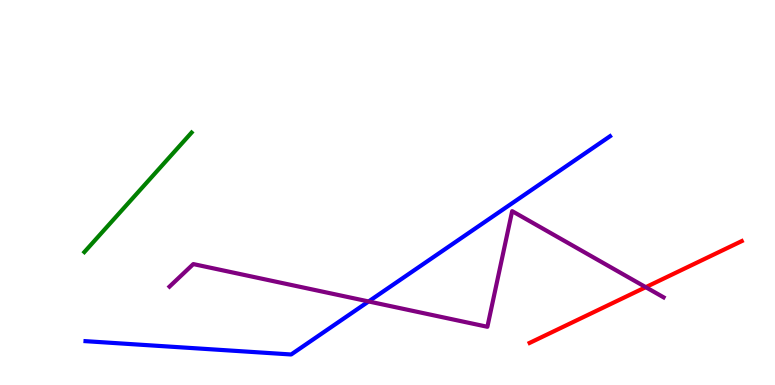[{'lines': ['blue', 'red'], 'intersections': []}, {'lines': ['green', 'red'], 'intersections': []}, {'lines': ['purple', 'red'], 'intersections': [{'x': 8.33, 'y': 2.54}]}, {'lines': ['blue', 'green'], 'intersections': []}, {'lines': ['blue', 'purple'], 'intersections': [{'x': 4.76, 'y': 2.17}]}, {'lines': ['green', 'purple'], 'intersections': []}]